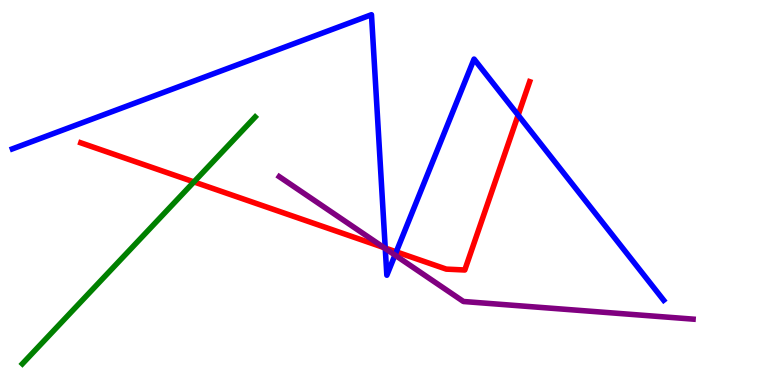[{'lines': ['blue', 'red'], 'intersections': [{'x': 4.97, 'y': 3.56}, {'x': 5.11, 'y': 3.46}, {'x': 6.69, 'y': 7.01}]}, {'lines': ['green', 'red'], 'intersections': [{'x': 2.5, 'y': 5.27}]}, {'lines': ['purple', 'red'], 'intersections': [{'x': 4.95, 'y': 3.57}]}, {'lines': ['blue', 'green'], 'intersections': []}, {'lines': ['blue', 'purple'], 'intersections': [{'x': 4.97, 'y': 3.55}, {'x': 5.1, 'y': 3.37}]}, {'lines': ['green', 'purple'], 'intersections': []}]